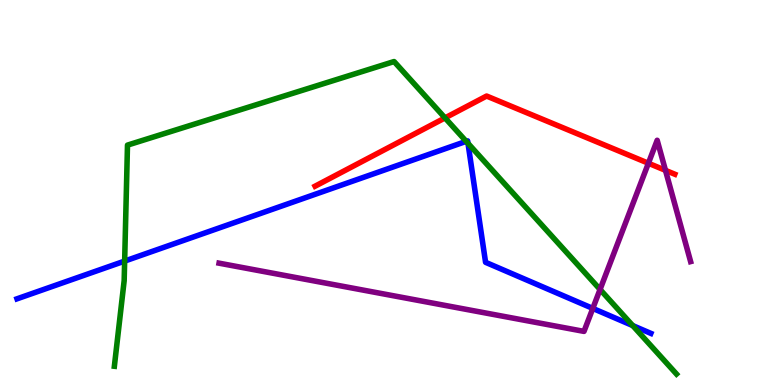[{'lines': ['blue', 'red'], 'intersections': []}, {'lines': ['green', 'red'], 'intersections': [{'x': 5.74, 'y': 6.94}]}, {'lines': ['purple', 'red'], 'intersections': [{'x': 8.37, 'y': 5.76}, {'x': 8.59, 'y': 5.58}]}, {'lines': ['blue', 'green'], 'intersections': [{'x': 1.61, 'y': 3.22}, {'x': 6.02, 'y': 6.33}, {'x': 6.04, 'y': 6.28}, {'x': 8.16, 'y': 1.54}]}, {'lines': ['blue', 'purple'], 'intersections': [{'x': 7.65, 'y': 1.99}]}, {'lines': ['green', 'purple'], 'intersections': [{'x': 7.74, 'y': 2.48}]}]